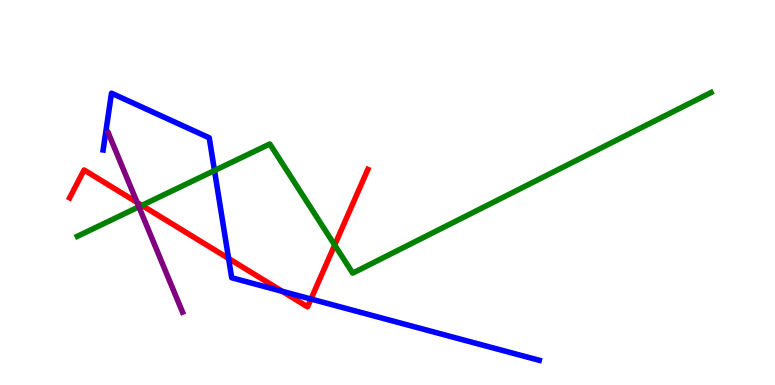[{'lines': ['blue', 'red'], 'intersections': [{'x': 2.95, 'y': 3.29}, {'x': 3.64, 'y': 2.43}, {'x': 4.01, 'y': 2.23}]}, {'lines': ['green', 'red'], 'intersections': [{'x': 1.83, 'y': 4.67}, {'x': 4.32, 'y': 3.64}]}, {'lines': ['purple', 'red'], 'intersections': [{'x': 1.77, 'y': 4.74}]}, {'lines': ['blue', 'green'], 'intersections': [{'x': 2.77, 'y': 5.57}]}, {'lines': ['blue', 'purple'], 'intersections': []}, {'lines': ['green', 'purple'], 'intersections': [{'x': 1.79, 'y': 4.63}]}]